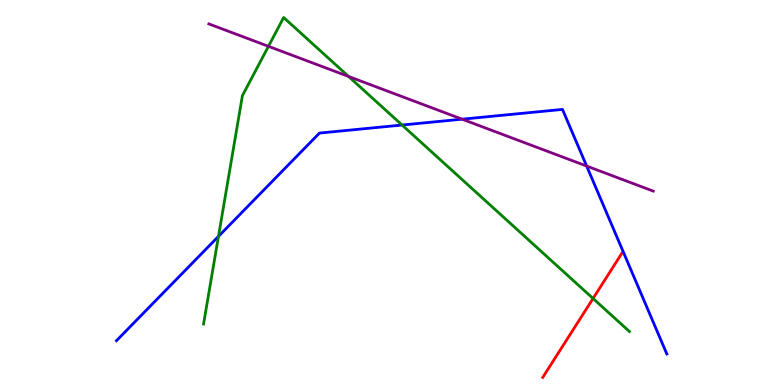[{'lines': ['blue', 'red'], 'intersections': []}, {'lines': ['green', 'red'], 'intersections': [{'x': 7.65, 'y': 2.25}]}, {'lines': ['purple', 'red'], 'intersections': []}, {'lines': ['blue', 'green'], 'intersections': [{'x': 2.82, 'y': 3.86}, {'x': 5.19, 'y': 6.75}]}, {'lines': ['blue', 'purple'], 'intersections': [{'x': 5.96, 'y': 6.9}, {'x': 7.57, 'y': 5.69}]}, {'lines': ['green', 'purple'], 'intersections': [{'x': 3.46, 'y': 8.8}, {'x': 4.5, 'y': 8.01}]}]